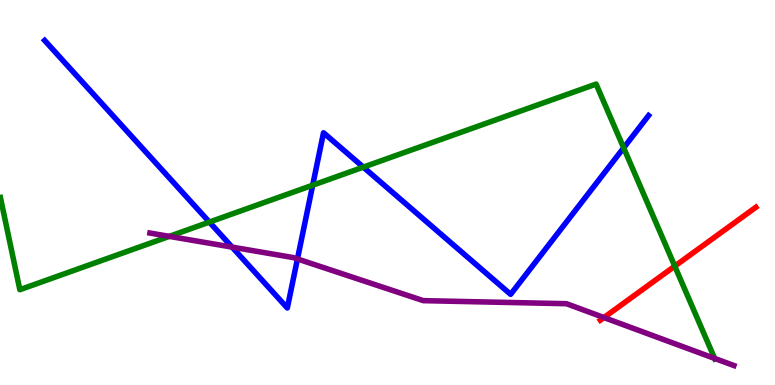[{'lines': ['blue', 'red'], 'intersections': []}, {'lines': ['green', 'red'], 'intersections': [{'x': 8.71, 'y': 3.09}]}, {'lines': ['purple', 'red'], 'intersections': [{'x': 7.79, 'y': 1.75}]}, {'lines': ['blue', 'green'], 'intersections': [{'x': 2.7, 'y': 4.23}, {'x': 4.03, 'y': 5.19}, {'x': 4.69, 'y': 5.66}, {'x': 8.05, 'y': 6.16}]}, {'lines': ['blue', 'purple'], 'intersections': [{'x': 2.99, 'y': 3.58}, {'x': 3.84, 'y': 3.27}]}, {'lines': ['green', 'purple'], 'intersections': [{'x': 2.18, 'y': 3.86}, {'x': 9.22, 'y': 0.69}]}]